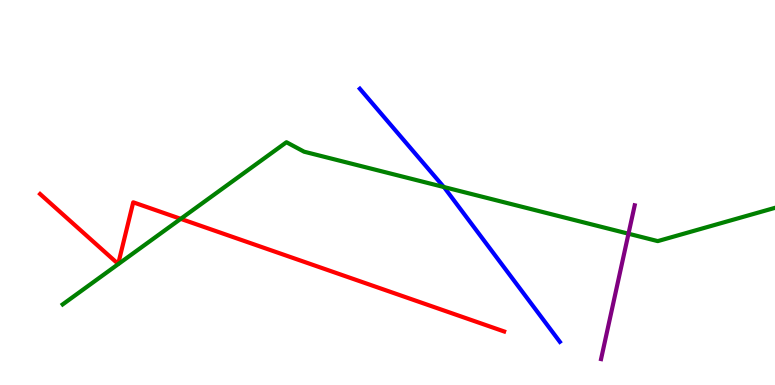[{'lines': ['blue', 'red'], 'intersections': []}, {'lines': ['green', 'red'], 'intersections': [{'x': 2.33, 'y': 4.32}]}, {'lines': ['purple', 'red'], 'intersections': []}, {'lines': ['blue', 'green'], 'intersections': [{'x': 5.73, 'y': 5.14}]}, {'lines': ['blue', 'purple'], 'intersections': []}, {'lines': ['green', 'purple'], 'intersections': [{'x': 8.11, 'y': 3.93}]}]